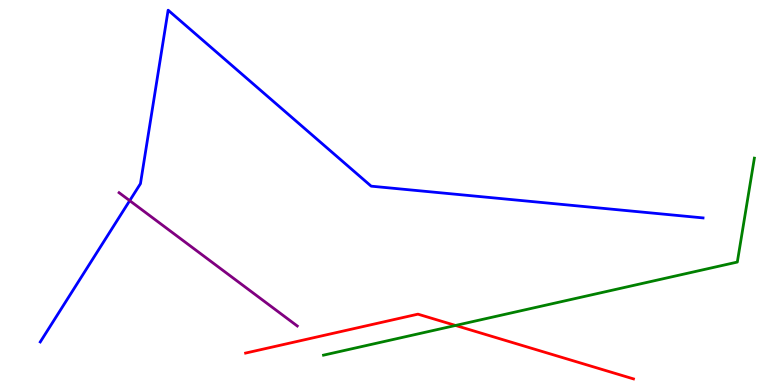[{'lines': ['blue', 'red'], 'intersections': []}, {'lines': ['green', 'red'], 'intersections': [{'x': 5.88, 'y': 1.55}]}, {'lines': ['purple', 'red'], 'intersections': []}, {'lines': ['blue', 'green'], 'intersections': []}, {'lines': ['blue', 'purple'], 'intersections': [{'x': 1.67, 'y': 4.79}]}, {'lines': ['green', 'purple'], 'intersections': []}]